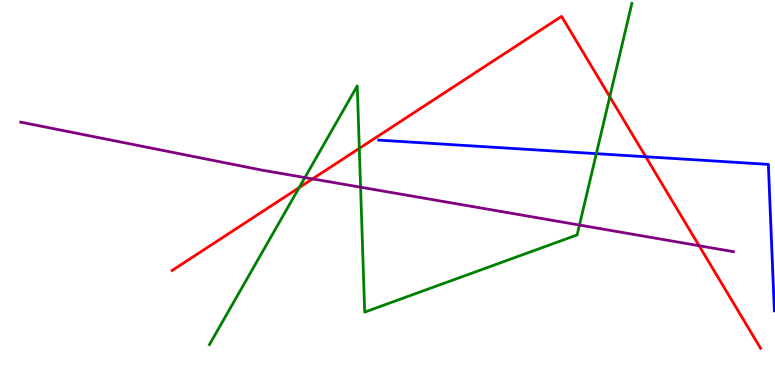[{'lines': ['blue', 'red'], 'intersections': [{'x': 8.33, 'y': 5.93}]}, {'lines': ['green', 'red'], 'intersections': [{'x': 3.86, 'y': 5.13}, {'x': 4.64, 'y': 6.15}, {'x': 7.87, 'y': 7.49}]}, {'lines': ['purple', 'red'], 'intersections': [{'x': 4.03, 'y': 5.35}, {'x': 9.02, 'y': 3.62}]}, {'lines': ['blue', 'green'], 'intersections': [{'x': 7.69, 'y': 6.01}]}, {'lines': ['blue', 'purple'], 'intersections': []}, {'lines': ['green', 'purple'], 'intersections': [{'x': 3.93, 'y': 5.39}, {'x': 4.65, 'y': 5.14}, {'x': 7.48, 'y': 4.15}]}]